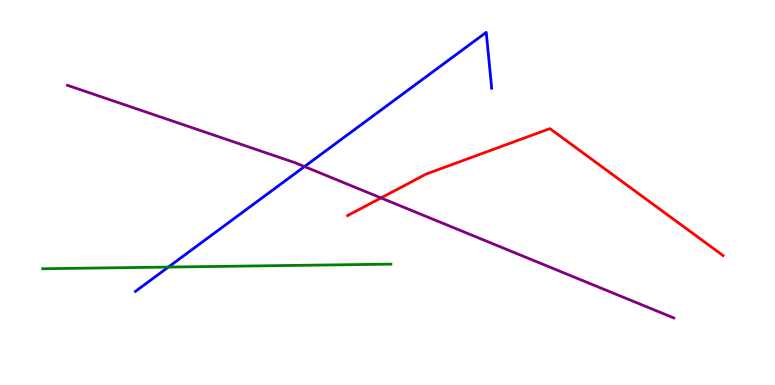[{'lines': ['blue', 'red'], 'intersections': []}, {'lines': ['green', 'red'], 'intersections': []}, {'lines': ['purple', 'red'], 'intersections': [{'x': 4.92, 'y': 4.86}]}, {'lines': ['blue', 'green'], 'intersections': [{'x': 2.17, 'y': 3.06}]}, {'lines': ['blue', 'purple'], 'intersections': [{'x': 3.93, 'y': 5.67}]}, {'lines': ['green', 'purple'], 'intersections': []}]